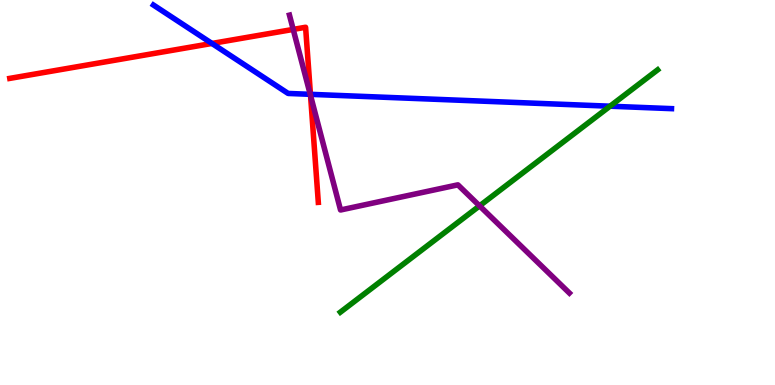[{'lines': ['blue', 'red'], 'intersections': [{'x': 2.73, 'y': 8.87}, {'x': 4.01, 'y': 7.55}]}, {'lines': ['green', 'red'], 'intersections': []}, {'lines': ['purple', 'red'], 'intersections': [{'x': 3.78, 'y': 9.24}, {'x': 4.01, 'y': 7.52}]}, {'lines': ['blue', 'green'], 'intersections': [{'x': 7.87, 'y': 7.24}]}, {'lines': ['blue', 'purple'], 'intersections': [{'x': 4.0, 'y': 7.55}]}, {'lines': ['green', 'purple'], 'intersections': [{'x': 6.19, 'y': 4.65}]}]